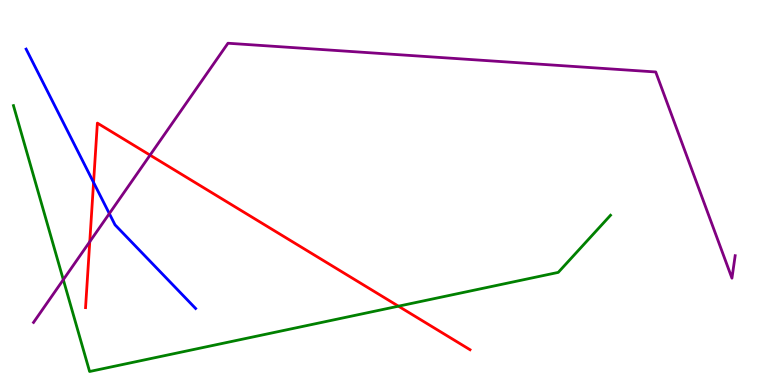[{'lines': ['blue', 'red'], 'intersections': [{'x': 1.21, 'y': 5.26}]}, {'lines': ['green', 'red'], 'intersections': [{'x': 5.14, 'y': 2.05}]}, {'lines': ['purple', 'red'], 'intersections': [{'x': 1.16, 'y': 3.72}, {'x': 1.94, 'y': 5.97}]}, {'lines': ['blue', 'green'], 'intersections': []}, {'lines': ['blue', 'purple'], 'intersections': [{'x': 1.41, 'y': 4.45}]}, {'lines': ['green', 'purple'], 'intersections': [{'x': 0.817, 'y': 2.74}]}]